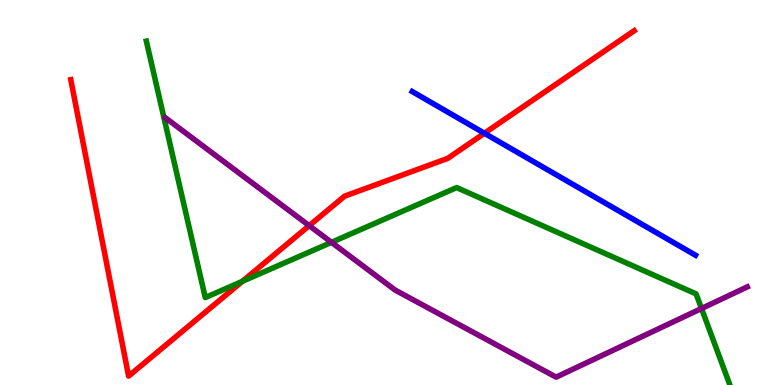[{'lines': ['blue', 'red'], 'intersections': [{'x': 6.25, 'y': 6.54}]}, {'lines': ['green', 'red'], 'intersections': [{'x': 3.13, 'y': 2.69}]}, {'lines': ['purple', 'red'], 'intersections': [{'x': 3.99, 'y': 4.14}]}, {'lines': ['blue', 'green'], 'intersections': []}, {'lines': ['blue', 'purple'], 'intersections': []}, {'lines': ['green', 'purple'], 'intersections': [{'x': 4.28, 'y': 3.71}, {'x': 9.05, 'y': 1.99}]}]